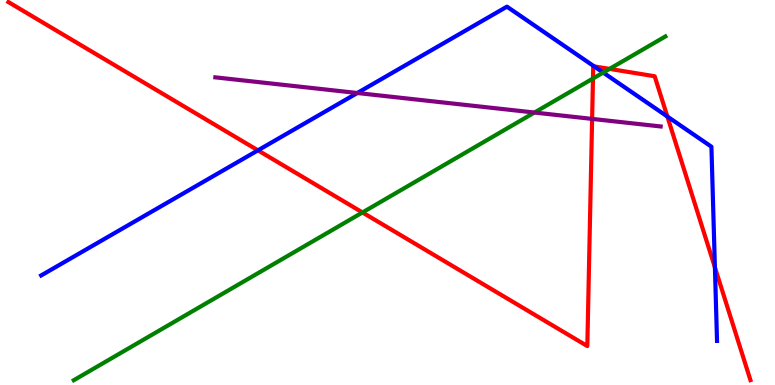[{'lines': ['blue', 'red'], 'intersections': [{'x': 3.33, 'y': 6.09}, {'x': 7.67, 'y': 8.28}, {'x': 8.61, 'y': 6.97}, {'x': 9.22, 'y': 3.06}]}, {'lines': ['green', 'red'], 'intersections': [{'x': 4.68, 'y': 4.48}, {'x': 7.65, 'y': 7.96}, {'x': 7.87, 'y': 8.21}]}, {'lines': ['purple', 'red'], 'intersections': [{'x': 7.64, 'y': 6.91}]}, {'lines': ['blue', 'green'], 'intersections': [{'x': 7.78, 'y': 8.11}]}, {'lines': ['blue', 'purple'], 'intersections': [{'x': 4.61, 'y': 7.58}]}, {'lines': ['green', 'purple'], 'intersections': [{'x': 6.9, 'y': 7.08}]}]